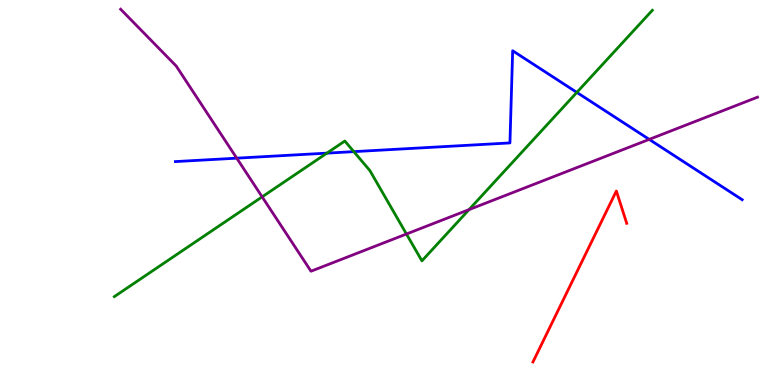[{'lines': ['blue', 'red'], 'intersections': []}, {'lines': ['green', 'red'], 'intersections': []}, {'lines': ['purple', 'red'], 'intersections': []}, {'lines': ['blue', 'green'], 'intersections': [{'x': 4.22, 'y': 6.02}, {'x': 4.57, 'y': 6.06}, {'x': 7.44, 'y': 7.6}]}, {'lines': ['blue', 'purple'], 'intersections': [{'x': 3.05, 'y': 5.89}, {'x': 8.38, 'y': 6.38}]}, {'lines': ['green', 'purple'], 'intersections': [{'x': 3.38, 'y': 4.89}, {'x': 5.24, 'y': 3.92}, {'x': 6.05, 'y': 4.56}]}]